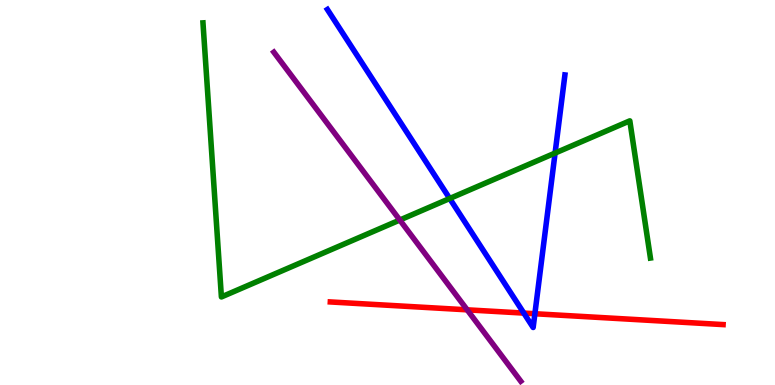[{'lines': ['blue', 'red'], 'intersections': [{'x': 6.76, 'y': 1.87}, {'x': 6.9, 'y': 1.85}]}, {'lines': ['green', 'red'], 'intersections': []}, {'lines': ['purple', 'red'], 'intersections': [{'x': 6.03, 'y': 1.95}]}, {'lines': ['blue', 'green'], 'intersections': [{'x': 5.8, 'y': 4.84}, {'x': 7.16, 'y': 6.02}]}, {'lines': ['blue', 'purple'], 'intersections': []}, {'lines': ['green', 'purple'], 'intersections': [{'x': 5.16, 'y': 4.29}]}]